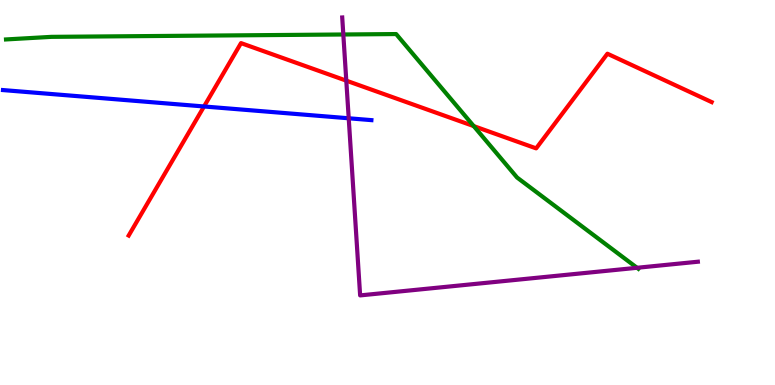[{'lines': ['blue', 'red'], 'intersections': [{'x': 2.63, 'y': 7.23}]}, {'lines': ['green', 'red'], 'intersections': [{'x': 6.11, 'y': 6.72}]}, {'lines': ['purple', 'red'], 'intersections': [{'x': 4.47, 'y': 7.91}]}, {'lines': ['blue', 'green'], 'intersections': []}, {'lines': ['blue', 'purple'], 'intersections': [{'x': 4.5, 'y': 6.93}]}, {'lines': ['green', 'purple'], 'intersections': [{'x': 4.43, 'y': 9.1}, {'x': 8.22, 'y': 3.04}]}]